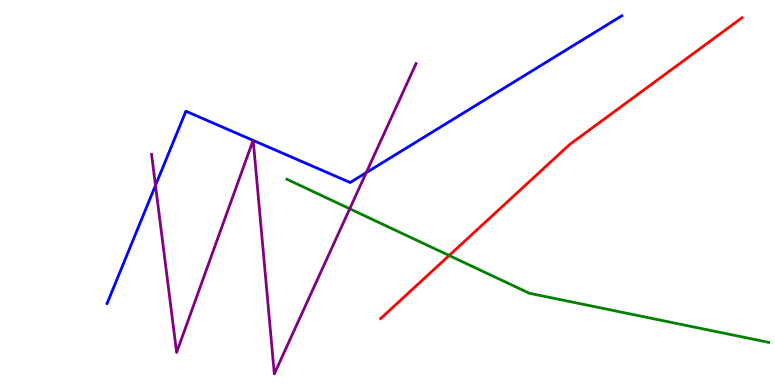[{'lines': ['blue', 'red'], 'intersections': []}, {'lines': ['green', 'red'], 'intersections': [{'x': 5.8, 'y': 3.36}]}, {'lines': ['purple', 'red'], 'intersections': []}, {'lines': ['blue', 'green'], 'intersections': []}, {'lines': ['blue', 'purple'], 'intersections': [{'x': 2.01, 'y': 5.18}, {'x': 3.27, 'y': 6.35}, {'x': 3.27, 'y': 6.35}, {'x': 4.73, 'y': 5.52}]}, {'lines': ['green', 'purple'], 'intersections': [{'x': 4.51, 'y': 4.58}]}]